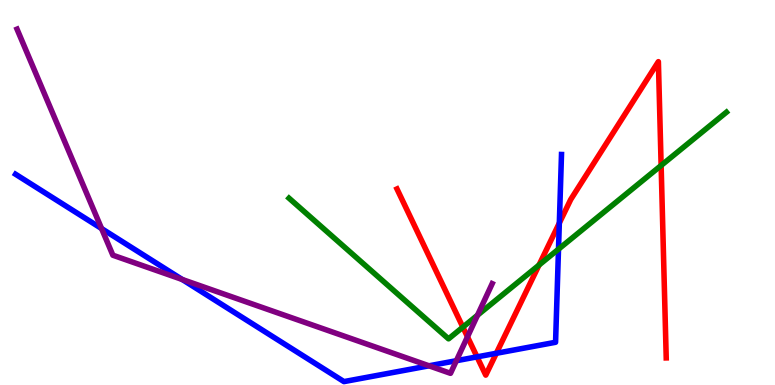[{'lines': ['blue', 'red'], 'intersections': [{'x': 6.16, 'y': 0.731}, {'x': 6.4, 'y': 0.824}, {'x': 7.22, 'y': 4.21}]}, {'lines': ['green', 'red'], 'intersections': [{'x': 5.97, 'y': 1.5}, {'x': 6.95, 'y': 3.12}, {'x': 8.53, 'y': 5.7}]}, {'lines': ['purple', 'red'], 'intersections': [{'x': 6.03, 'y': 1.25}]}, {'lines': ['blue', 'green'], 'intersections': [{'x': 7.21, 'y': 3.53}]}, {'lines': ['blue', 'purple'], 'intersections': [{'x': 1.31, 'y': 4.06}, {'x': 2.35, 'y': 2.74}, {'x': 5.54, 'y': 0.499}, {'x': 5.89, 'y': 0.631}]}, {'lines': ['green', 'purple'], 'intersections': [{'x': 6.16, 'y': 1.81}]}]